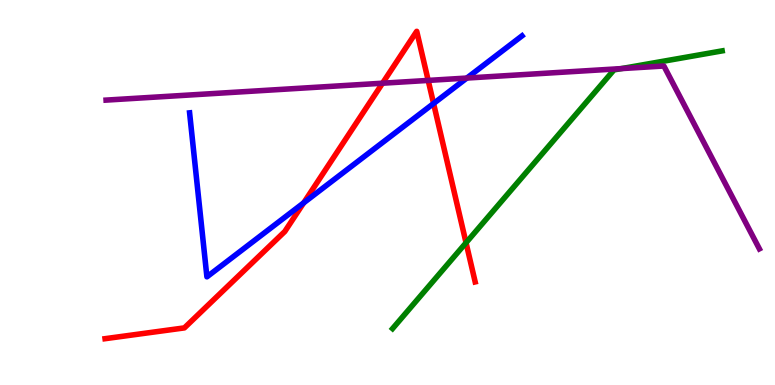[{'lines': ['blue', 'red'], 'intersections': [{'x': 3.92, 'y': 4.73}, {'x': 5.59, 'y': 7.31}]}, {'lines': ['green', 'red'], 'intersections': [{'x': 6.01, 'y': 3.69}]}, {'lines': ['purple', 'red'], 'intersections': [{'x': 4.94, 'y': 7.84}, {'x': 5.53, 'y': 7.91}]}, {'lines': ['blue', 'green'], 'intersections': []}, {'lines': ['blue', 'purple'], 'intersections': [{'x': 6.02, 'y': 7.97}]}, {'lines': ['green', 'purple'], 'intersections': [{'x': 8.02, 'y': 8.22}]}]